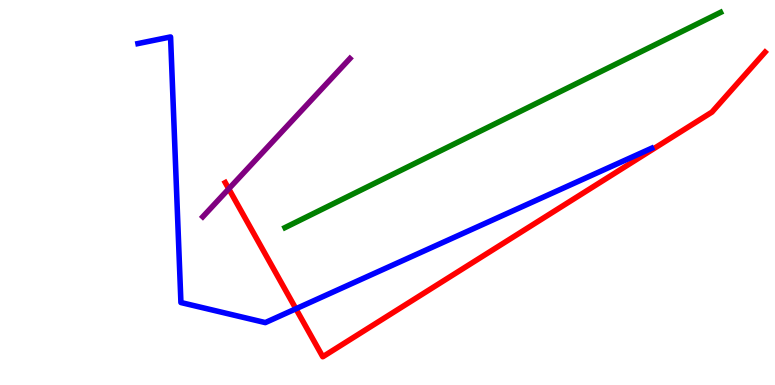[{'lines': ['blue', 'red'], 'intersections': [{'x': 3.82, 'y': 1.98}]}, {'lines': ['green', 'red'], 'intersections': []}, {'lines': ['purple', 'red'], 'intersections': [{'x': 2.95, 'y': 5.09}]}, {'lines': ['blue', 'green'], 'intersections': []}, {'lines': ['blue', 'purple'], 'intersections': []}, {'lines': ['green', 'purple'], 'intersections': []}]